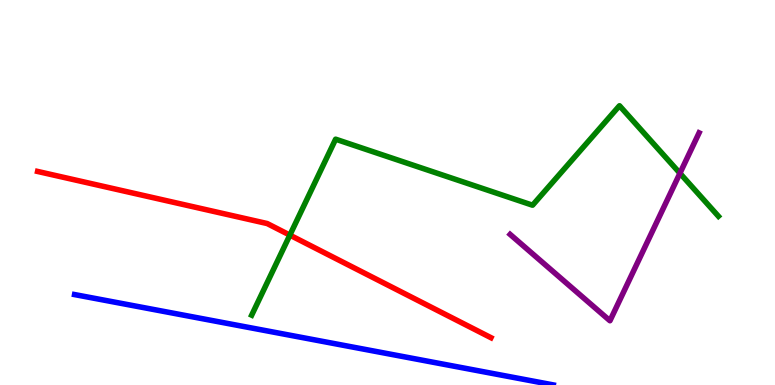[{'lines': ['blue', 'red'], 'intersections': []}, {'lines': ['green', 'red'], 'intersections': [{'x': 3.74, 'y': 3.89}]}, {'lines': ['purple', 'red'], 'intersections': []}, {'lines': ['blue', 'green'], 'intersections': []}, {'lines': ['blue', 'purple'], 'intersections': []}, {'lines': ['green', 'purple'], 'intersections': [{'x': 8.77, 'y': 5.5}]}]